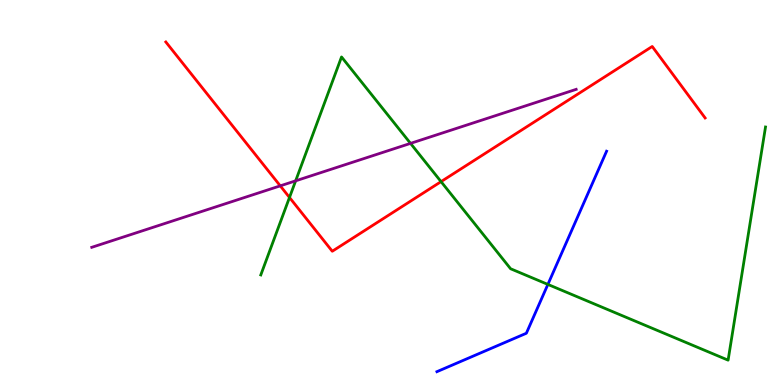[{'lines': ['blue', 'red'], 'intersections': []}, {'lines': ['green', 'red'], 'intersections': [{'x': 3.74, 'y': 4.87}, {'x': 5.69, 'y': 5.28}]}, {'lines': ['purple', 'red'], 'intersections': [{'x': 3.62, 'y': 5.17}]}, {'lines': ['blue', 'green'], 'intersections': [{'x': 7.07, 'y': 2.61}]}, {'lines': ['blue', 'purple'], 'intersections': []}, {'lines': ['green', 'purple'], 'intersections': [{'x': 3.81, 'y': 5.3}, {'x': 5.3, 'y': 6.28}]}]